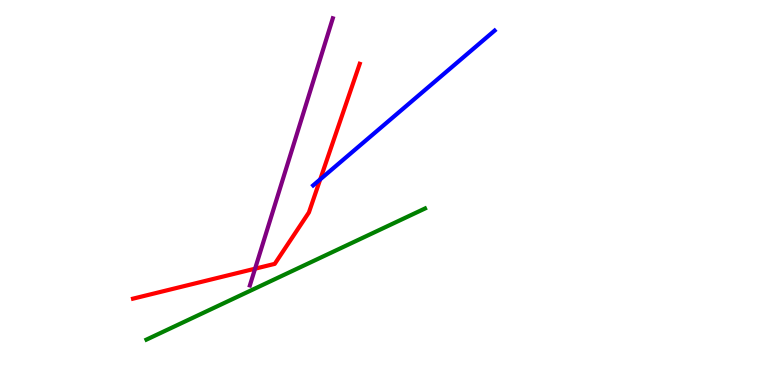[{'lines': ['blue', 'red'], 'intersections': [{'x': 4.13, 'y': 5.34}]}, {'lines': ['green', 'red'], 'intersections': []}, {'lines': ['purple', 'red'], 'intersections': [{'x': 3.29, 'y': 3.02}]}, {'lines': ['blue', 'green'], 'intersections': []}, {'lines': ['blue', 'purple'], 'intersections': []}, {'lines': ['green', 'purple'], 'intersections': []}]